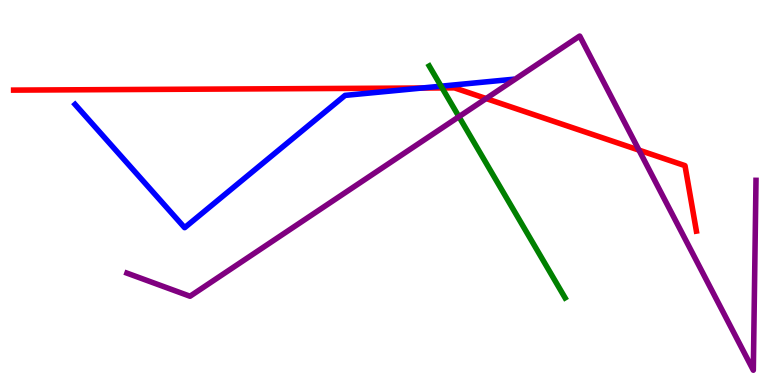[{'lines': ['blue', 'red'], 'intersections': [{'x': 5.44, 'y': 7.71}]}, {'lines': ['green', 'red'], 'intersections': [{'x': 5.7, 'y': 7.72}]}, {'lines': ['purple', 'red'], 'intersections': [{'x': 6.27, 'y': 7.44}, {'x': 8.24, 'y': 6.1}]}, {'lines': ['blue', 'green'], 'intersections': [{'x': 5.69, 'y': 7.76}]}, {'lines': ['blue', 'purple'], 'intersections': []}, {'lines': ['green', 'purple'], 'intersections': [{'x': 5.92, 'y': 6.97}]}]